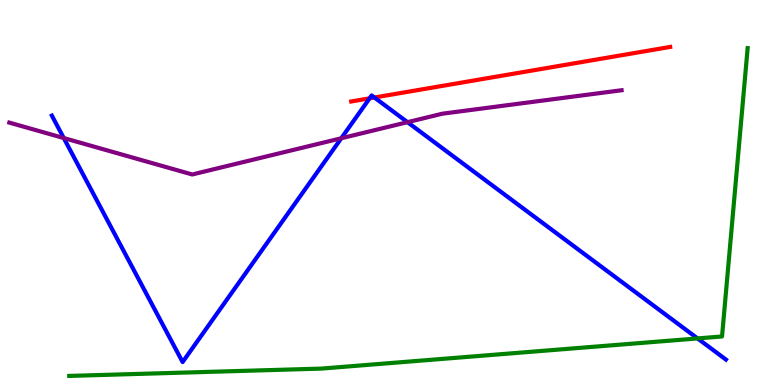[{'lines': ['blue', 'red'], 'intersections': [{'x': 4.77, 'y': 7.45}, {'x': 4.83, 'y': 7.47}]}, {'lines': ['green', 'red'], 'intersections': []}, {'lines': ['purple', 'red'], 'intersections': []}, {'lines': ['blue', 'green'], 'intersections': [{'x': 9.0, 'y': 1.21}]}, {'lines': ['blue', 'purple'], 'intersections': [{'x': 0.823, 'y': 6.41}, {'x': 4.4, 'y': 6.41}, {'x': 5.26, 'y': 6.83}]}, {'lines': ['green', 'purple'], 'intersections': []}]